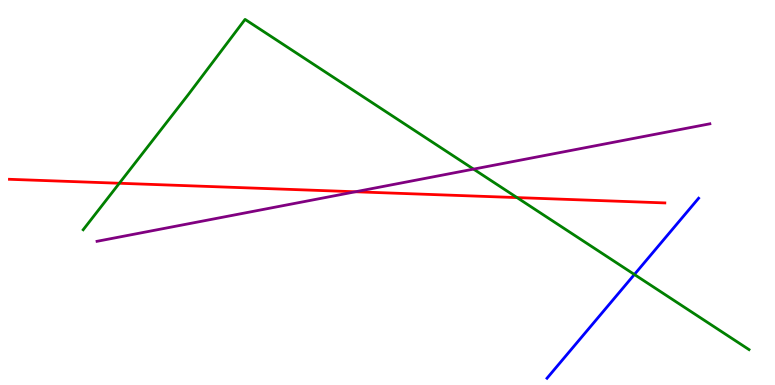[{'lines': ['blue', 'red'], 'intersections': []}, {'lines': ['green', 'red'], 'intersections': [{'x': 1.54, 'y': 5.24}, {'x': 6.67, 'y': 4.87}]}, {'lines': ['purple', 'red'], 'intersections': [{'x': 4.59, 'y': 5.02}]}, {'lines': ['blue', 'green'], 'intersections': [{'x': 8.19, 'y': 2.87}]}, {'lines': ['blue', 'purple'], 'intersections': []}, {'lines': ['green', 'purple'], 'intersections': [{'x': 6.11, 'y': 5.61}]}]